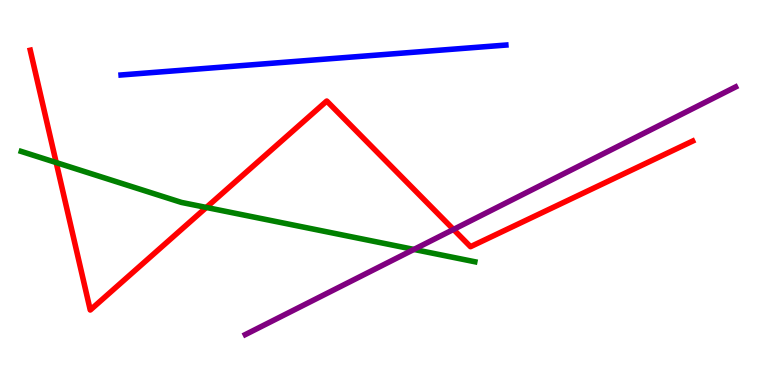[{'lines': ['blue', 'red'], 'intersections': []}, {'lines': ['green', 'red'], 'intersections': [{'x': 0.725, 'y': 5.78}, {'x': 2.66, 'y': 4.61}]}, {'lines': ['purple', 'red'], 'intersections': [{'x': 5.85, 'y': 4.04}]}, {'lines': ['blue', 'green'], 'intersections': []}, {'lines': ['blue', 'purple'], 'intersections': []}, {'lines': ['green', 'purple'], 'intersections': [{'x': 5.34, 'y': 3.52}]}]